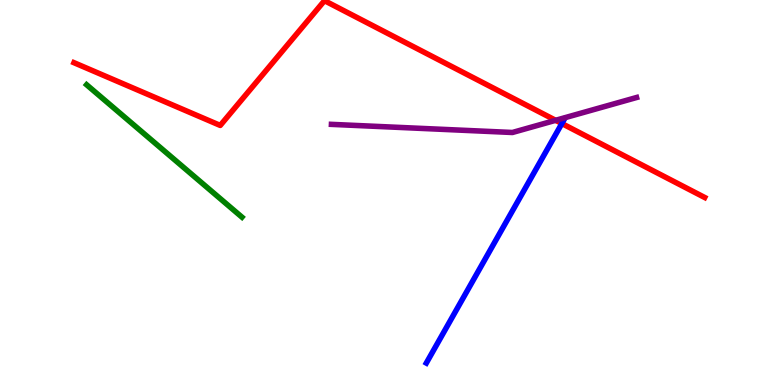[{'lines': ['blue', 'red'], 'intersections': [{'x': 7.25, 'y': 6.79}]}, {'lines': ['green', 'red'], 'intersections': []}, {'lines': ['purple', 'red'], 'intersections': [{'x': 7.17, 'y': 6.88}]}, {'lines': ['blue', 'green'], 'intersections': []}, {'lines': ['blue', 'purple'], 'intersections': []}, {'lines': ['green', 'purple'], 'intersections': []}]